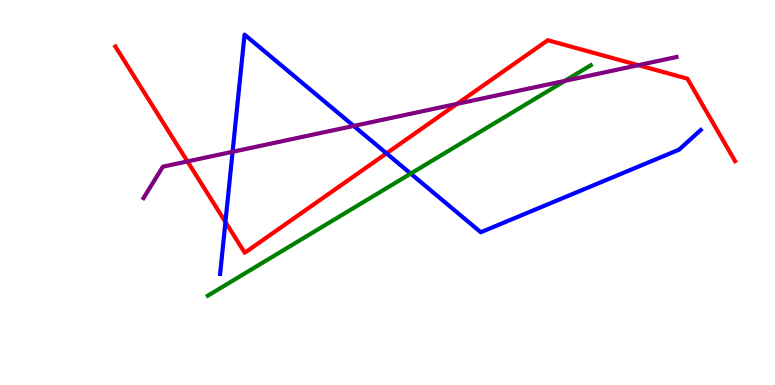[{'lines': ['blue', 'red'], 'intersections': [{'x': 2.91, 'y': 4.23}, {'x': 4.99, 'y': 6.02}]}, {'lines': ['green', 'red'], 'intersections': []}, {'lines': ['purple', 'red'], 'intersections': [{'x': 2.42, 'y': 5.81}, {'x': 5.9, 'y': 7.3}, {'x': 8.24, 'y': 8.31}]}, {'lines': ['blue', 'green'], 'intersections': [{'x': 5.3, 'y': 5.49}]}, {'lines': ['blue', 'purple'], 'intersections': [{'x': 3.0, 'y': 6.06}, {'x': 4.56, 'y': 6.73}]}, {'lines': ['green', 'purple'], 'intersections': [{'x': 7.29, 'y': 7.9}]}]